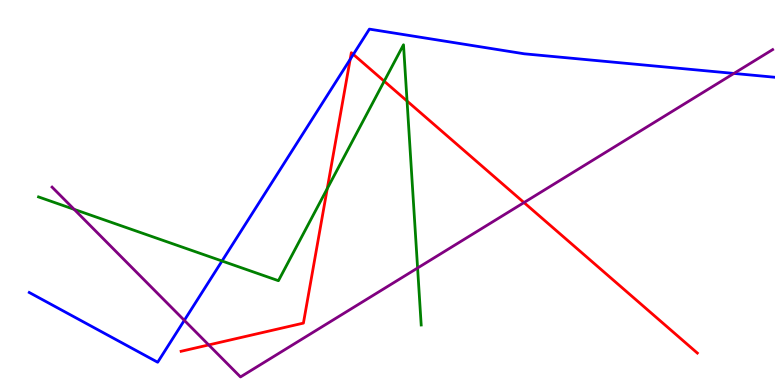[{'lines': ['blue', 'red'], 'intersections': [{'x': 4.52, 'y': 8.46}, {'x': 4.56, 'y': 8.59}]}, {'lines': ['green', 'red'], 'intersections': [{'x': 4.22, 'y': 5.1}, {'x': 4.96, 'y': 7.89}, {'x': 5.25, 'y': 7.38}]}, {'lines': ['purple', 'red'], 'intersections': [{'x': 2.69, 'y': 1.04}, {'x': 6.76, 'y': 4.74}]}, {'lines': ['blue', 'green'], 'intersections': [{'x': 2.86, 'y': 3.22}]}, {'lines': ['blue', 'purple'], 'intersections': [{'x': 2.38, 'y': 1.68}, {'x': 9.47, 'y': 8.09}]}, {'lines': ['green', 'purple'], 'intersections': [{'x': 0.957, 'y': 4.56}, {'x': 5.39, 'y': 3.04}]}]